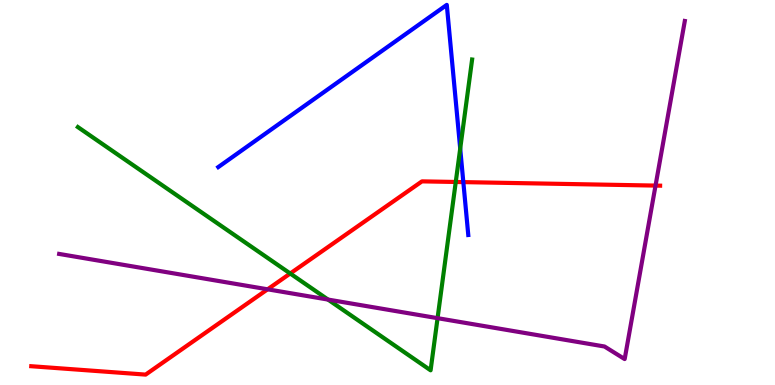[{'lines': ['blue', 'red'], 'intersections': [{'x': 5.98, 'y': 5.27}]}, {'lines': ['green', 'red'], 'intersections': [{'x': 3.74, 'y': 2.9}, {'x': 5.88, 'y': 5.27}]}, {'lines': ['purple', 'red'], 'intersections': [{'x': 3.45, 'y': 2.49}, {'x': 8.46, 'y': 5.18}]}, {'lines': ['blue', 'green'], 'intersections': [{'x': 5.94, 'y': 6.14}]}, {'lines': ['blue', 'purple'], 'intersections': []}, {'lines': ['green', 'purple'], 'intersections': [{'x': 4.23, 'y': 2.22}, {'x': 5.65, 'y': 1.74}]}]